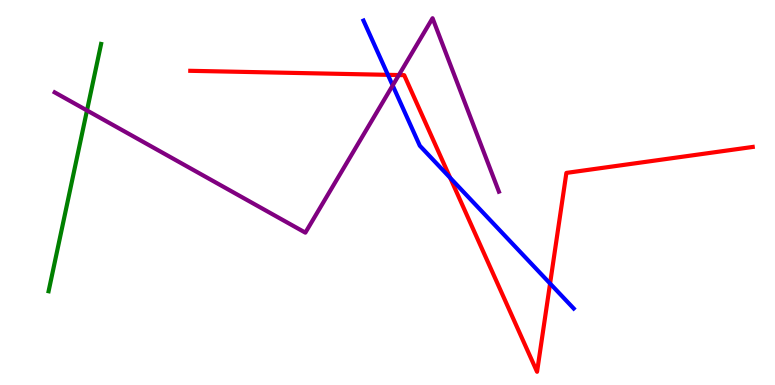[{'lines': ['blue', 'red'], 'intersections': [{'x': 5.01, 'y': 8.06}, {'x': 5.81, 'y': 5.38}, {'x': 7.1, 'y': 2.64}]}, {'lines': ['green', 'red'], 'intersections': []}, {'lines': ['purple', 'red'], 'intersections': [{'x': 5.15, 'y': 8.05}]}, {'lines': ['blue', 'green'], 'intersections': []}, {'lines': ['blue', 'purple'], 'intersections': [{'x': 5.07, 'y': 7.78}]}, {'lines': ['green', 'purple'], 'intersections': [{'x': 1.12, 'y': 7.13}]}]